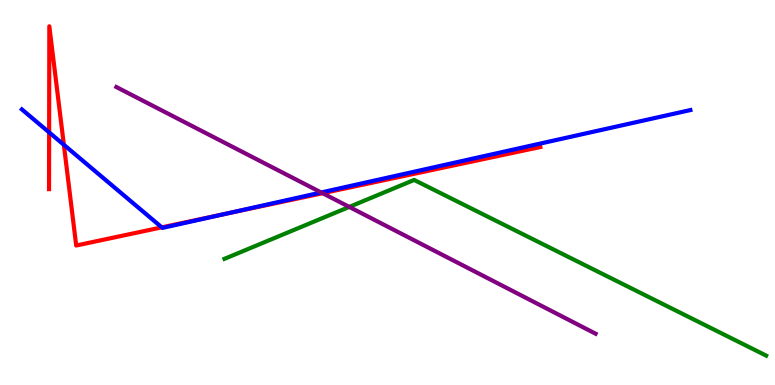[{'lines': ['blue', 'red'], 'intersections': [{'x': 0.634, 'y': 6.56}, {'x': 0.824, 'y': 6.24}, {'x': 2.09, 'y': 4.09}, {'x': 2.91, 'y': 4.44}]}, {'lines': ['green', 'red'], 'intersections': []}, {'lines': ['purple', 'red'], 'intersections': [{'x': 4.16, 'y': 4.98}]}, {'lines': ['blue', 'green'], 'intersections': []}, {'lines': ['blue', 'purple'], 'intersections': [{'x': 4.14, 'y': 5.0}]}, {'lines': ['green', 'purple'], 'intersections': [{'x': 4.51, 'y': 4.63}]}]